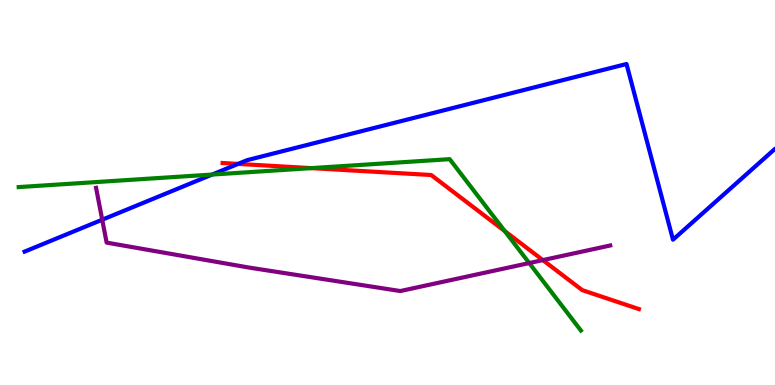[{'lines': ['blue', 'red'], 'intersections': [{'x': 3.07, 'y': 5.74}]}, {'lines': ['green', 'red'], 'intersections': [{'x': 4.02, 'y': 5.63}, {'x': 6.51, 'y': 4.0}]}, {'lines': ['purple', 'red'], 'intersections': [{'x': 7.0, 'y': 3.24}]}, {'lines': ['blue', 'green'], 'intersections': [{'x': 2.74, 'y': 5.47}]}, {'lines': ['blue', 'purple'], 'intersections': [{'x': 1.32, 'y': 4.29}]}, {'lines': ['green', 'purple'], 'intersections': [{'x': 6.83, 'y': 3.17}]}]